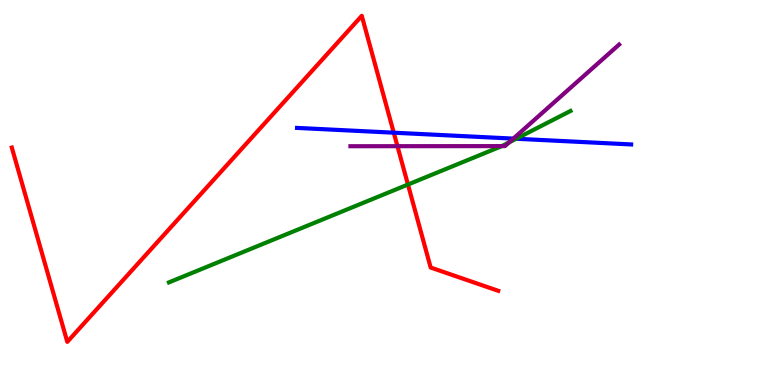[{'lines': ['blue', 'red'], 'intersections': [{'x': 5.08, 'y': 6.55}]}, {'lines': ['green', 'red'], 'intersections': [{'x': 5.26, 'y': 5.21}]}, {'lines': ['purple', 'red'], 'intersections': [{'x': 5.13, 'y': 6.2}]}, {'lines': ['blue', 'green'], 'intersections': [{'x': 6.66, 'y': 6.4}]}, {'lines': ['blue', 'purple'], 'intersections': [{'x': 6.62, 'y': 6.4}]}, {'lines': ['green', 'purple'], 'intersections': [{'x': 6.47, 'y': 6.2}, {'x': 6.57, 'y': 6.3}]}]